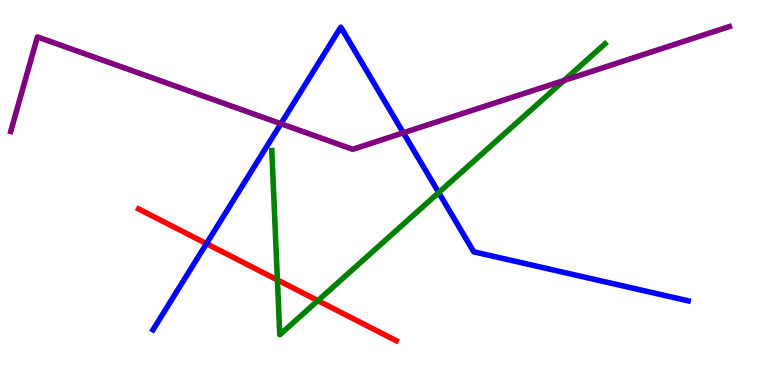[{'lines': ['blue', 'red'], 'intersections': [{'x': 2.66, 'y': 3.67}]}, {'lines': ['green', 'red'], 'intersections': [{'x': 3.58, 'y': 2.73}, {'x': 4.1, 'y': 2.19}]}, {'lines': ['purple', 'red'], 'intersections': []}, {'lines': ['blue', 'green'], 'intersections': [{'x': 5.66, 'y': 5.0}]}, {'lines': ['blue', 'purple'], 'intersections': [{'x': 3.62, 'y': 6.79}, {'x': 5.2, 'y': 6.55}]}, {'lines': ['green', 'purple'], 'intersections': [{'x': 7.28, 'y': 7.91}]}]